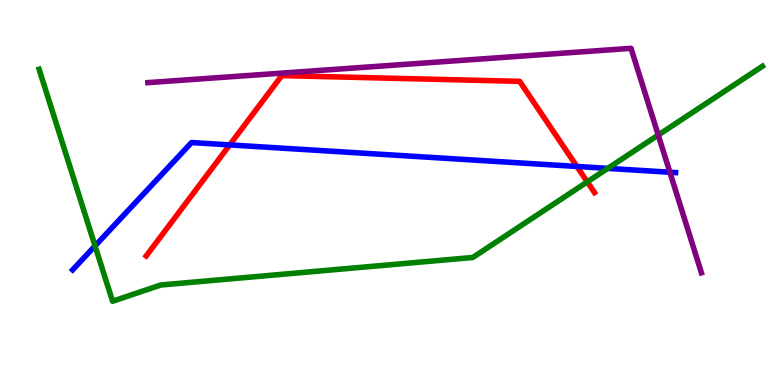[{'lines': ['blue', 'red'], 'intersections': [{'x': 2.96, 'y': 6.24}, {'x': 7.44, 'y': 5.68}]}, {'lines': ['green', 'red'], 'intersections': [{'x': 7.58, 'y': 5.28}]}, {'lines': ['purple', 'red'], 'intersections': []}, {'lines': ['blue', 'green'], 'intersections': [{'x': 1.23, 'y': 3.61}, {'x': 7.84, 'y': 5.63}]}, {'lines': ['blue', 'purple'], 'intersections': [{'x': 8.64, 'y': 5.53}]}, {'lines': ['green', 'purple'], 'intersections': [{'x': 8.49, 'y': 6.49}]}]